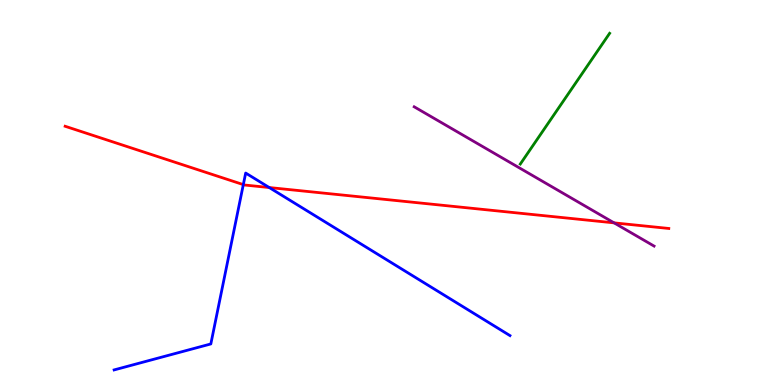[{'lines': ['blue', 'red'], 'intersections': [{'x': 3.14, 'y': 5.2}, {'x': 3.47, 'y': 5.13}]}, {'lines': ['green', 'red'], 'intersections': []}, {'lines': ['purple', 'red'], 'intersections': [{'x': 7.92, 'y': 4.21}]}, {'lines': ['blue', 'green'], 'intersections': []}, {'lines': ['blue', 'purple'], 'intersections': []}, {'lines': ['green', 'purple'], 'intersections': []}]